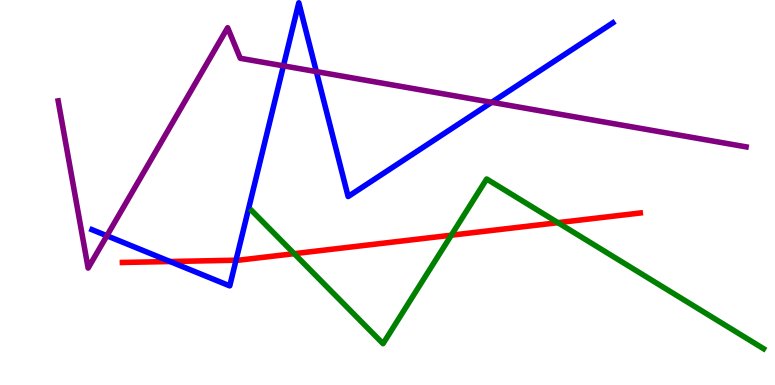[{'lines': ['blue', 'red'], 'intersections': [{'x': 2.19, 'y': 3.21}, {'x': 3.05, 'y': 3.24}]}, {'lines': ['green', 'red'], 'intersections': [{'x': 3.8, 'y': 3.41}, {'x': 5.82, 'y': 3.89}, {'x': 7.2, 'y': 4.22}]}, {'lines': ['purple', 'red'], 'intersections': []}, {'lines': ['blue', 'green'], 'intersections': []}, {'lines': ['blue', 'purple'], 'intersections': [{'x': 1.38, 'y': 3.88}, {'x': 3.66, 'y': 8.29}, {'x': 4.08, 'y': 8.14}, {'x': 6.34, 'y': 7.34}]}, {'lines': ['green', 'purple'], 'intersections': []}]